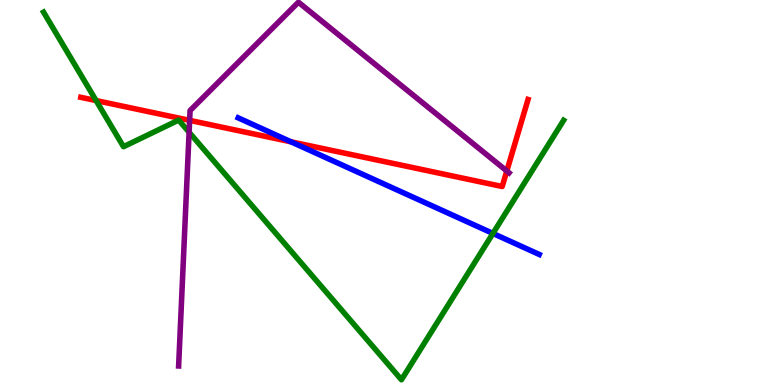[{'lines': ['blue', 'red'], 'intersections': [{'x': 3.75, 'y': 6.32}]}, {'lines': ['green', 'red'], 'intersections': [{'x': 1.24, 'y': 7.39}]}, {'lines': ['purple', 'red'], 'intersections': [{'x': 2.45, 'y': 6.87}, {'x': 6.54, 'y': 5.56}]}, {'lines': ['blue', 'green'], 'intersections': [{'x': 6.36, 'y': 3.94}]}, {'lines': ['blue', 'purple'], 'intersections': []}, {'lines': ['green', 'purple'], 'intersections': [{'x': 2.44, 'y': 6.56}]}]